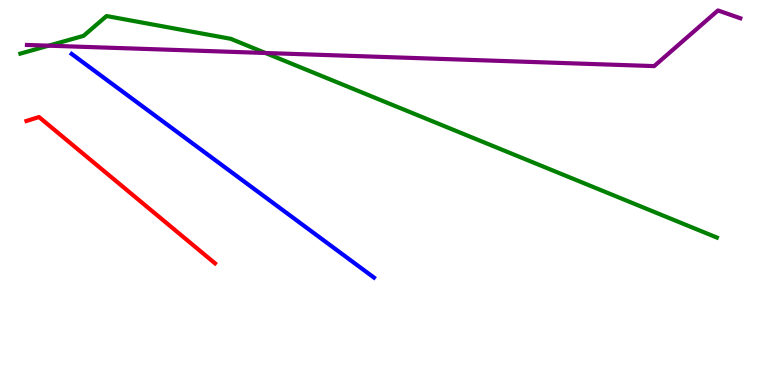[{'lines': ['blue', 'red'], 'intersections': []}, {'lines': ['green', 'red'], 'intersections': []}, {'lines': ['purple', 'red'], 'intersections': []}, {'lines': ['blue', 'green'], 'intersections': []}, {'lines': ['blue', 'purple'], 'intersections': []}, {'lines': ['green', 'purple'], 'intersections': [{'x': 0.627, 'y': 8.81}, {'x': 3.42, 'y': 8.62}]}]